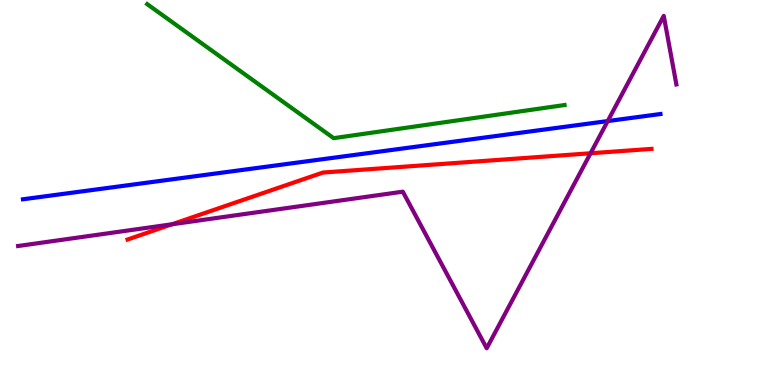[{'lines': ['blue', 'red'], 'intersections': []}, {'lines': ['green', 'red'], 'intersections': []}, {'lines': ['purple', 'red'], 'intersections': [{'x': 2.22, 'y': 4.17}, {'x': 7.62, 'y': 6.02}]}, {'lines': ['blue', 'green'], 'intersections': []}, {'lines': ['blue', 'purple'], 'intersections': [{'x': 7.84, 'y': 6.86}]}, {'lines': ['green', 'purple'], 'intersections': []}]